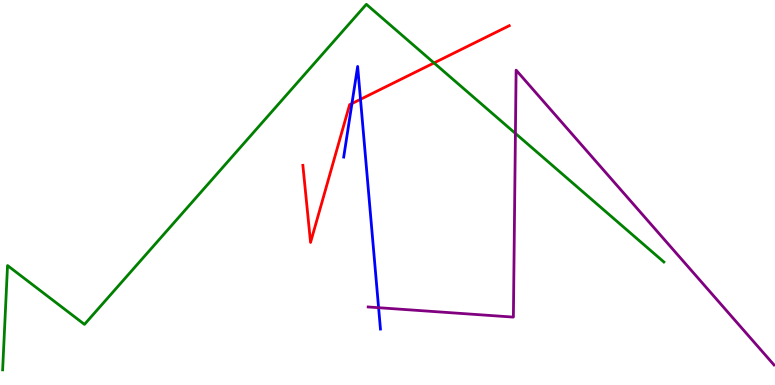[{'lines': ['blue', 'red'], 'intersections': [{'x': 4.54, 'y': 7.31}, {'x': 4.65, 'y': 7.42}]}, {'lines': ['green', 'red'], 'intersections': [{'x': 5.6, 'y': 8.37}]}, {'lines': ['purple', 'red'], 'intersections': []}, {'lines': ['blue', 'green'], 'intersections': []}, {'lines': ['blue', 'purple'], 'intersections': [{'x': 4.89, 'y': 2.01}]}, {'lines': ['green', 'purple'], 'intersections': [{'x': 6.65, 'y': 6.53}]}]